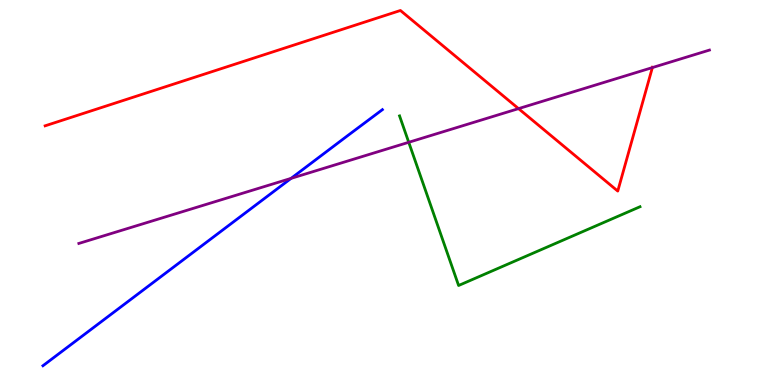[{'lines': ['blue', 'red'], 'intersections': []}, {'lines': ['green', 'red'], 'intersections': []}, {'lines': ['purple', 'red'], 'intersections': [{'x': 6.69, 'y': 7.18}, {'x': 8.42, 'y': 8.24}]}, {'lines': ['blue', 'green'], 'intersections': []}, {'lines': ['blue', 'purple'], 'intersections': [{'x': 3.76, 'y': 5.37}]}, {'lines': ['green', 'purple'], 'intersections': [{'x': 5.27, 'y': 6.3}]}]